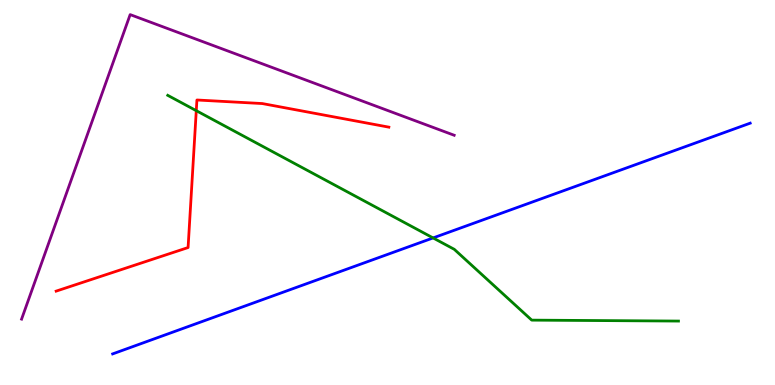[{'lines': ['blue', 'red'], 'intersections': []}, {'lines': ['green', 'red'], 'intersections': [{'x': 2.53, 'y': 7.13}]}, {'lines': ['purple', 'red'], 'intersections': []}, {'lines': ['blue', 'green'], 'intersections': [{'x': 5.59, 'y': 3.82}]}, {'lines': ['blue', 'purple'], 'intersections': []}, {'lines': ['green', 'purple'], 'intersections': []}]